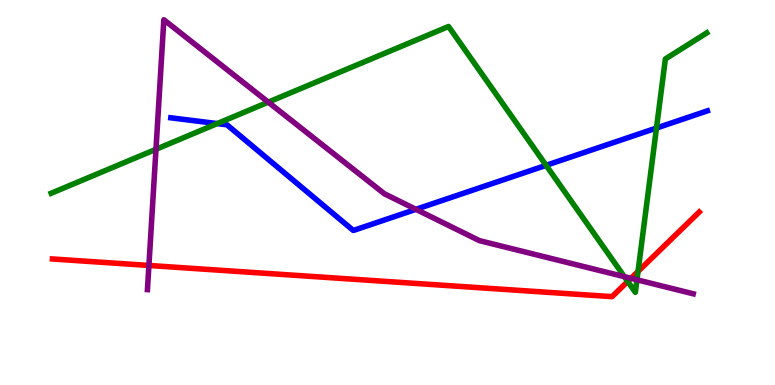[{'lines': ['blue', 'red'], 'intersections': []}, {'lines': ['green', 'red'], 'intersections': [{'x': 8.1, 'y': 2.69}, {'x': 8.23, 'y': 2.95}]}, {'lines': ['purple', 'red'], 'intersections': [{'x': 1.92, 'y': 3.1}, {'x': 8.14, 'y': 2.77}]}, {'lines': ['blue', 'green'], 'intersections': [{'x': 2.8, 'y': 6.79}, {'x': 7.05, 'y': 5.71}, {'x': 8.47, 'y': 6.67}]}, {'lines': ['blue', 'purple'], 'intersections': [{'x': 5.37, 'y': 4.56}]}, {'lines': ['green', 'purple'], 'intersections': [{'x': 2.01, 'y': 6.12}, {'x': 3.46, 'y': 7.35}, {'x': 8.06, 'y': 2.81}, {'x': 8.22, 'y': 2.73}]}]